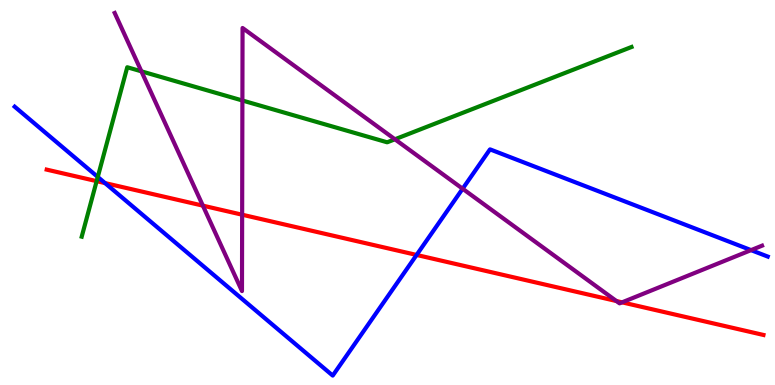[{'lines': ['blue', 'red'], 'intersections': [{'x': 1.36, 'y': 5.24}, {'x': 5.38, 'y': 3.38}]}, {'lines': ['green', 'red'], 'intersections': [{'x': 1.25, 'y': 5.29}]}, {'lines': ['purple', 'red'], 'intersections': [{'x': 2.62, 'y': 4.66}, {'x': 3.12, 'y': 4.42}, {'x': 7.95, 'y': 2.18}, {'x': 8.03, 'y': 2.15}]}, {'lines': ['blue', 'green'], 'intersections': [{'x': 1.26, 'y': 5.4}]}, {'lines': ['blue', 'purple'], 'intersections': [{'x': 5.97, 'y': 5.1}, {'x': 9.69, 'y': 3.5}]}, {'lines': ['green', 'purple'], 'intersections': [{'x': 1.82, 'y': 8.15}, {'x': 3.13, 'y': 7.39}, {'x': 5.1, 'y': 6.38}]}]